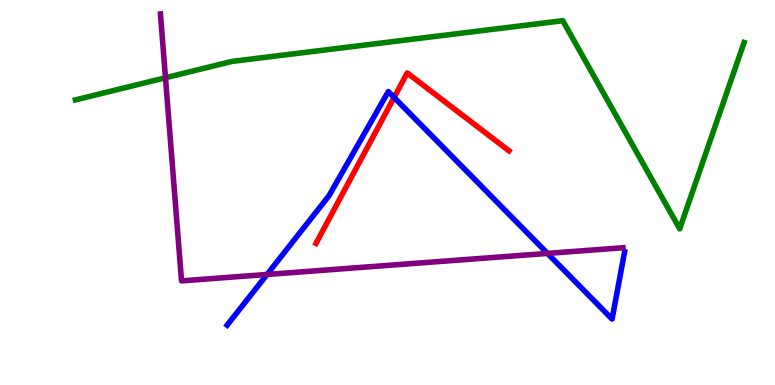[{'lines': ['blue', 'red'], 'intersections': [{'x': 5.09, 'y': 7.47}]}, {'lines': ['green', 'red'], 'intersections': []}, {'lines': ['purple', 'red'], 'intersections': []}, {'lines': ['blue', 'green'], 'intersections': []}, {'lines': ['blue', 'purple'], 'intersections': [{'x': 3.45, 'y': 2.87}, {'x': 7.06, 'y': 3.42}]}, {'lines': ['green', 'purple'], 'intersections': [{'x': 2.14, 'y': 7.98}]}]